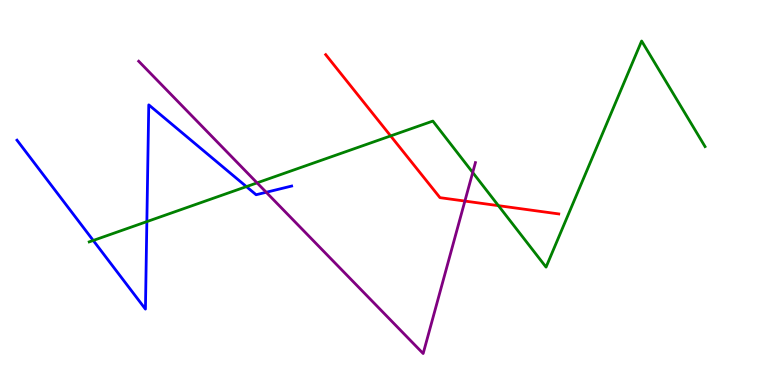[{'lines': ['blue', 'red'], 'intersections': []}, {'lines': ['green', 'red'], 'intersections': [{'x': 5.04, 'y': 6.47}, {'x': 6.43, 'y': 4.66}]}, {'lines': ['purple', 'red'], 'intersections': [{'x': 6.0, 'y': 4.78}]}, {'lines': ['blue', 'green'], 'intersections': [{'x': 1.2, 'y': 3.75}, {'x': 1.89, 'y': 4.24}, {'x': 3.18, 'y': 5.15}]}, {'lines': ['blue', 'purple'], 'intersections': [{'x': 3.44, 'y': 5.01}]}, {'lines': ['green', 'purple'], 'intersections': [{'x': 3.32, 'y': 5.25}, {'x': 6.1, 'y': 5.52}]}]